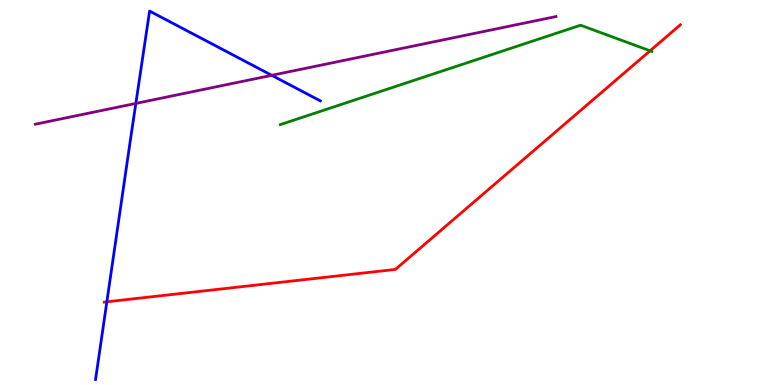[{'lines': ['blue', 'red'], 'intersections': [{'x': 1.38, 'y': 2.16}]}, {'lines': ['green', 'red'], 'intersections': [{'x': 8.39, 'y': 8.68}]}, {'lines': ['purple', 'red'], 'intersections': []}, {'lines': ['blue', 'green'], 'intersections': []}, {'lines': ['blue', 'purple'], 'intersections': [{'x': 1.75, 'y': 7.31}, {'x': 3.51, 'y': 8.04}]}, {'lines': ['green', 'purple'], 'intersections': []}]